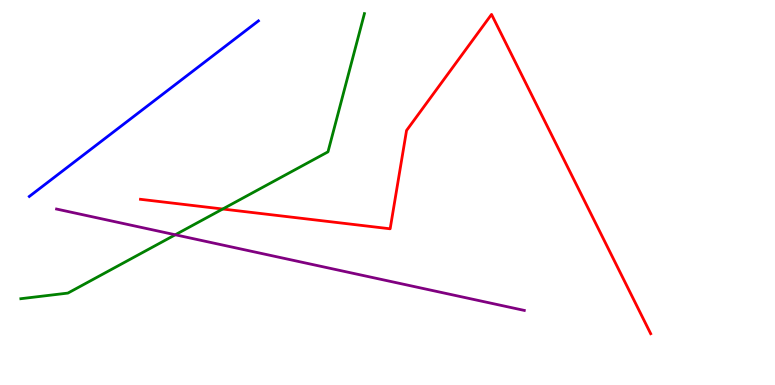[{'lines': ['blue', 'red'], 'intersections': []}, {'lines': ['green', 'red'], 'intersections': [{'x': 2.87, 'y': 4.57}]}, {'lines': ['purple', 'red'], 'intersections': []}, {'lines': ['blue', 'green'], 'intersections': []}, {'lines': ['blue', 'purple'], 'intersections': []}, {'lines': ['green', 'purple'], 'intersections': [{'x': 2.26, 'y': 3.9}]}]